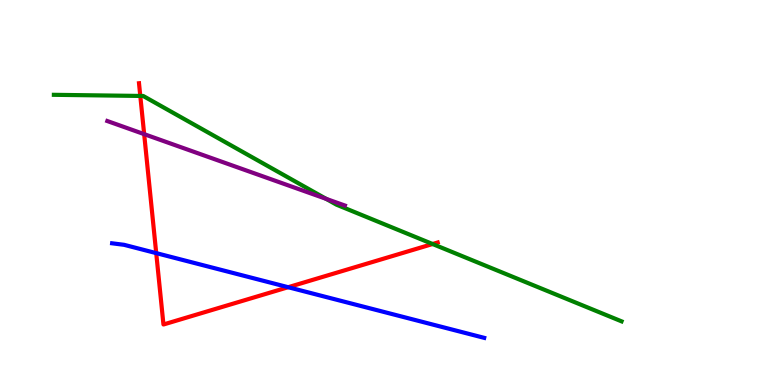[{'lines': ['blue', 'red'], 'intersections': [{'x': 2.02, 'y': 3.43}, {'x': 3.72, 'y': 2.54}]}, {'lines': ['green', 'red'], 'intersections': [{'x': 1.81, 'y': 7.51}, {'x': 5.58, 'y': 3.66}]}, {'lines': ['purple', 'red'], 'intersections': [{'x': 1.86, 'y': 6.52}]}, {'lines': ['blue', 'green'], 'intersections': []}, {'lines': ['blue', 'purple'], 'intersections': []}, {'lines': ['green', 'purple'], 'intersections': [{'x': 4.21, 'y': 4.83}]}]